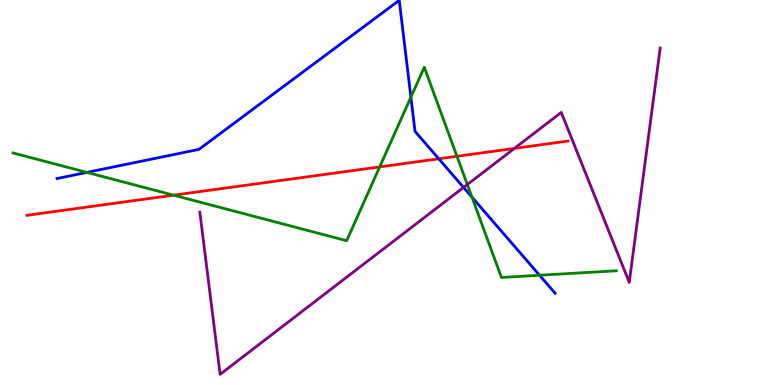[{'lines': ['blue', 'red'], 'intersections': [{'x': 5.66, 'y': 5.88}]}, {'lines': ['green', 'red'], 'intersections': [{'x': 2.24, 'y': 4.93}, {'x': 4.9, 'y': 5.67}, {'x': 5.9, 'y': 5.94}]}, {'lines': ['purple', 'red'], 'intersections': [{'x': 6.64, 'y': 6.15}]}, {'lines': ['blue', 'green'], 'intersections': [{'x': 1.12, 'y': 5.52}, {'x': 5.3, 'y': 7.48}, {'x': 6.09, 'y': 4.88}, {'x': 6.96, 'y': 2.85}]}, {'lines': ['blue', 'purple'], 'intersections': [{'x': 5.98, 'y': 5.13}]}, {'lines': ['green', 'purple'], 'intersections': [{'x': 6.03, 'y': 5.21}]}]